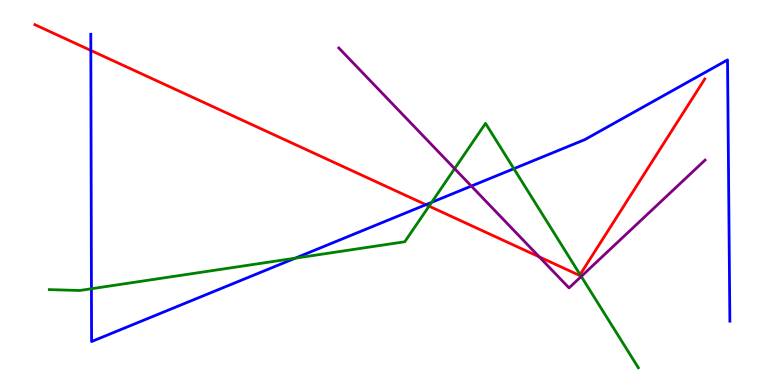[{'lines': ['blue', 'red'], 'intersections': [{'x': 1.17, 'y': 8.69}, {'x': 5.5, 'y': 4.68}]}, {'lines': ['green', 'red'], 'intersections': [{'x': 5.54, 'y': 4.65}, {'x': 7.49, 'y': 2.87}]}, {'lines': ['purple', 'red'], 'intersections': [{'x': 6.96, 'y': 3.33}]}, {'lines': ['blue', 'green'], 'intersections': [{'x': 1.18, 'y': 2.5}, {'x': 3.81, 'y': 3.29}, {'x': 5.57, 'y': 4.75}, {'x': 6.63, 'y': 5.62}]}, {'lines': ['blue', 'purple'], 'intersections': [{'x': 6.08, 'y': 5.17}]}, {'lines': ['green', 'purple'], 'intersections': [{'x': 5.87, 'y': 5.62}, {'x': 7.5, 'y': 2.82}]}]